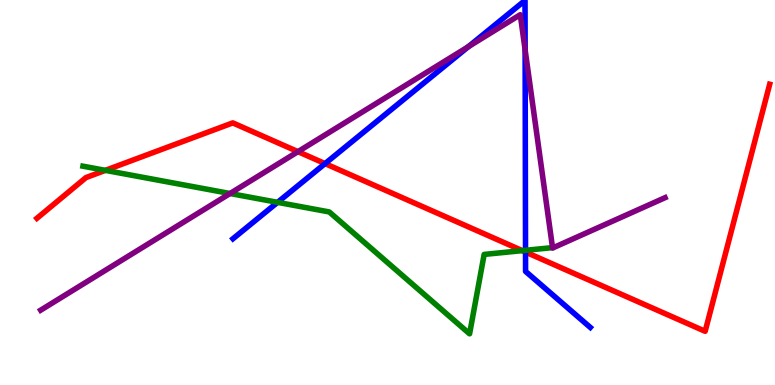[{'lines': ['blue', 'red'], 'intersections': [{'x': 4.19, 'y': 5.75}, {'x': 6.78, 'y': 3.45}]}, {'lines': ['green', 'red'], 'intersections': [{'x': 1.36, 'y': 5.58}, {'x': 6.74, 'y': 3.49}]}, {'lines': ['purple', 'red'], 'intersections': [{'x': 3.84, 'y': 6.06}]}, {'lines': ['blue', 'green'], 'intersections': [{'x': 3.58, 'y': 4.74}, {'x': 6.78, 'y': 3.5}]}, {'lines': ['blue', 'purple'], 'intersections': [{'x': 6.04, 'y': 8.79}, {'x': 6.78, 'y': 8.71}]}, {'lines': ['green', 'purple'], 'intersections': [{'x': 2.97, 'y': 4.97}]}]